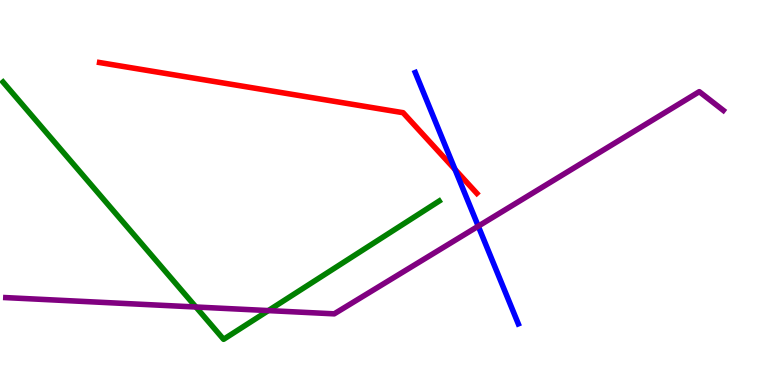[{'lines': ['blue', 'red'], 'intersections': [{'x': 5.87, 'y': 5.6}]}, {'lines': ['green', 'red'], 'intersections': []}, {'lines': ['purple', 'red'], 'intersections': []}, {'lines': ['blue', 'green'], 'intersections': []}, {'lines': ['blue', 'purple'], 'intersections': [{'x': 6.17, 'y': 4.13}]}, {'lines': ['green', 'purple'], 'intersections': [{'x': 2.53, 'y': 2.03}, {'x': 3.46, 'y': 1.93}]}]